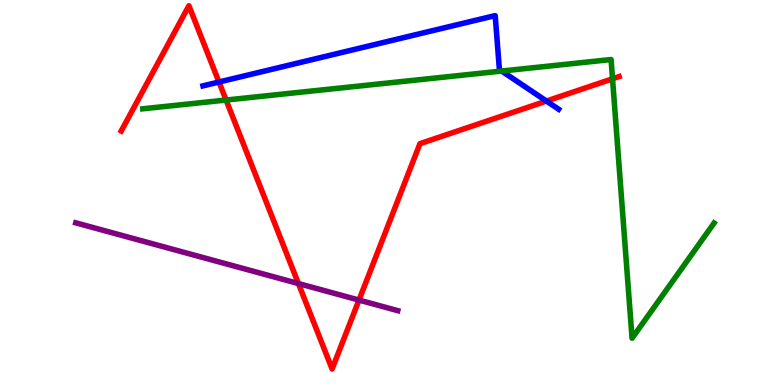[{'lines': ['blue', 'red'], 'intersections': [{'x': 2.83, 'y': 7.87}, {'x': 7.05, 'y': 7.38}]}, {'lines': ['green', 'red'], 'intersections': [{'x': 2.92, 'y': 7.4}, {'x': 7.9, 'y': 7.95}]}, {'lines': ['purple', 'red'], 'intersections': [{'x': 3.85, 'y': 2.63}, {'x': 4.63, 'y': 2.21}]}, {'lines': ['blue', 'green'], 'intersections': [{'x': 6.47, 'y': 8.15}]}, {'lines': ['blue', 'purple'], 'intersections': []}, {'lines': ['green', 'purple'], 'intersections': []}]